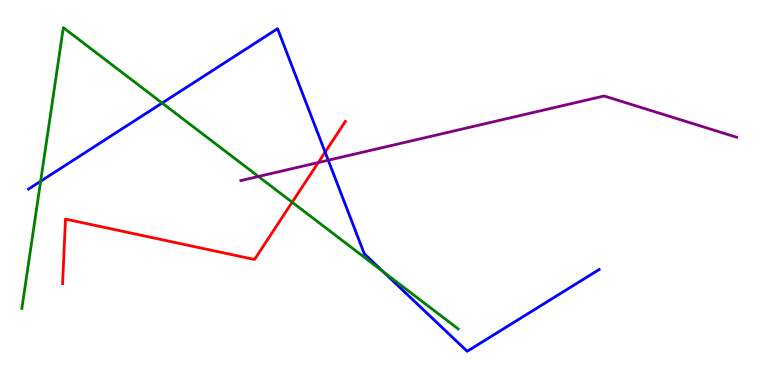[{'lines': ['blue', 'red'], 'intersections': [{'x': 4.2, 'y': 6.05}]}, {'lines': ['green', 'red'], 'intersections': [{'x': 3.77, 'y': 4.75}]}, {'lines': ['purple', 'red'], 'intersections': [{'x': 4.11, 'y': 5.78}]}, {'lines': ['blue', 'green'], 'intersections': [{'x': 0.524, 'y': 5.29}, {'x': 2.09, 'y': 7.32}, {'x': 4.95, 'y': 2.94}]}, {'lines': ['blue', 'purple'], 'intersections': [{'x': 4.24, 'y': 5.84}]}, {'lines': ['green', 'purple'], 'intersections': [{'x': 3.33, 'y': 5.42}]}]